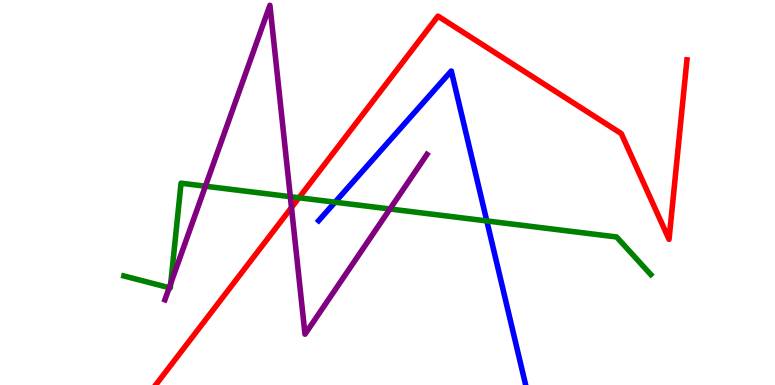[{'lines': ['blue', 'red'], 'intersections': []}, {'lines': ['green', 'red'], 'intersections': [{'x': 3.86, 'y': 4.86}]}, {'lines': ['purple', 'red'], 'intersections': [{'x': 3.76, 'y': 4.61}]}, {'lines': ['blue', 'green'], 'intersections': [{'x': 4.32, 'y': 4.75}, {'x': 6.28, 'y': 4.26}]}, {'lines': ['blue', 'purple'], 'intersections': []}, {'lines': ['green', 'purple'], 'intersections': [{'x': 2.18, 'y': 2.53}, {'x': 2.2, 'y': 2.64}, {'x': 2.65, 'y': 5.16}, {'x': 3.75, 'y': 4.89}, {'x': 5.03, 'y': 4.57}]}]